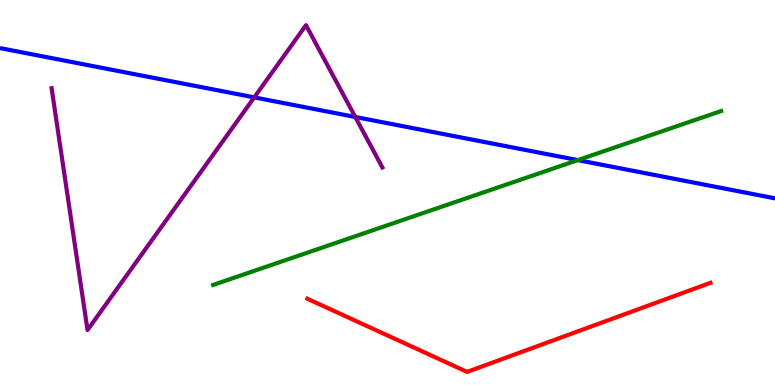[{'lines': ['blue', 'red'], 'intersections': []}, {'lines': ['green', 'red'], 'intersections': []}, {'lines': ['purple', 'red'], 'intersections': []}, {'lines': ['blue', 'green'], 'intersections': [{'x': 7.46, 'y': 5.84}]}, {'lines': ['blue', 'purple'], 'intersections': [{'x': 3.28, 'y': 7.47}, {'x': 4.58, 'y': 6.96}]}, {'lines': ['green', 'purple'], 'intersections': []}]